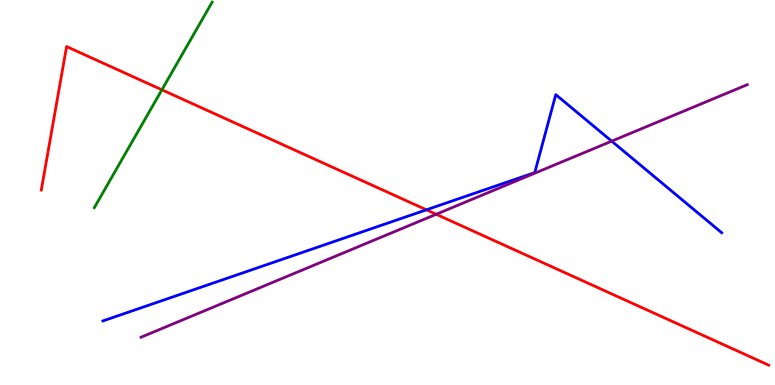[{'lines': ['blue', 'red'], 'intersections': [{'x': 5.5, 'y': 4.55}]}, {'lines': ['green', 'red'], 'intersections': [{'x': 2.09, 'y': 7.67}]}, {'lines': ['purple', 'red'], 'intersections': [{'x': 5.63, 'y': 4.43}]}, {'lines': ['blue', 'green'], 'intersections': []}, {'lines': ['blue', 'purple'], 'intersections': [{'x': 7.89, 'y': 6.33}]}, {'lines': ['green', 'purple'], 'intersections': []}]